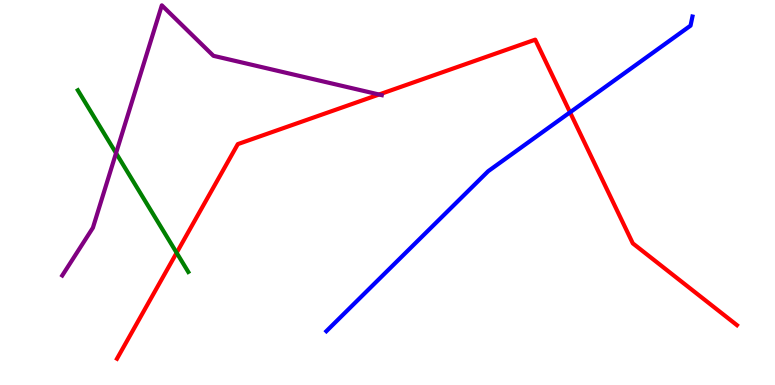[{'lines': ['blue', 'red'], 'intersections': [{'x': 7.36, 'y': 7.08}]}, {'lines': ['green', 'red'], 'intersections': [{'x': 2.28, 'y': 3.43}]}, {'lines': ['purple', 'red'], 'intersections': [{'x': 4.89, 'y': 7.55}]}, {'lines': ['blue', 'green'], 'intersections': []}, {'lines': ['blue', 'purple'], 'intersections': []}, {'lines': ['green', 'purple'], 'intersections': [{'x': 1.5, 'y': 6.02}]}]